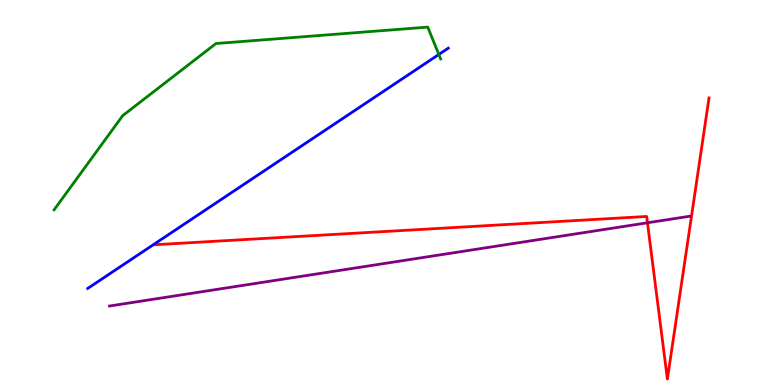[{'lines': ['blue', 'red'], 'intersections': []}, {'lines': ['green', 'red'], 'intersections': []}, {'lines': ['purple', 'red'], 'intersections': [{'x': 8.35, 'y': 4.21}]}, {'lines': ['blue', 'green'], 'intersections': [{'x': 5.66, 'y': 8.59}]}, {'lines': ['blue', 'purple'], 'intersections': []}, {'lines': ['green', 'purple'], 'intersections': []}]